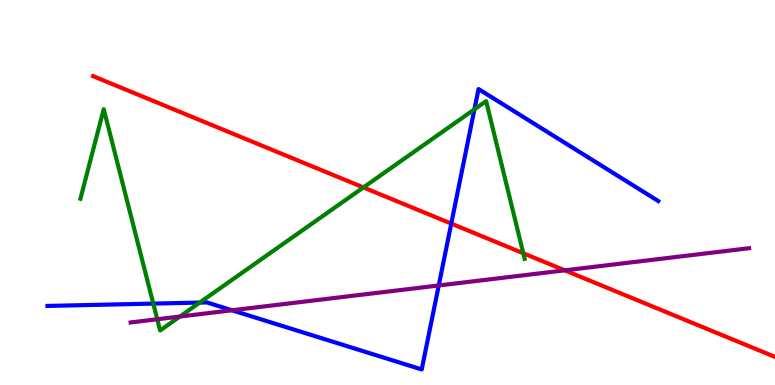[{'lines': ['blue', 'red'], 'intersections': [{'x': 5.82, 'y': 4.19}]}, {'lines': ['green', 'red'], 'intersections': [{'x': 4.69, 'y': 5.13}, {'x': 6.75, 'y': 3.42}]}, {'lines': ['purple', 'red'], 'intersections': [{'x': 7.29, 'y': 2.98}]}, {'lines': ['blue', 'green'], 'intersections': [{'x': 1.98, 'y': 2.11}, {'x': 2.58, 'y': 2.14}, {'x': 6.12, 'y': 7.16}]}, {'lines': ['blue', 'purple'], 'intersections': [{'x': 2.99, 'y': 1.94}, {'x': 5.66, 'y': 2.59}]}, {'lines': ['green', 'purple'], 'intersections': [{'x': 2.03, 'y': 1.71}, {'x': 2.32, 'y': 1.78}]}]